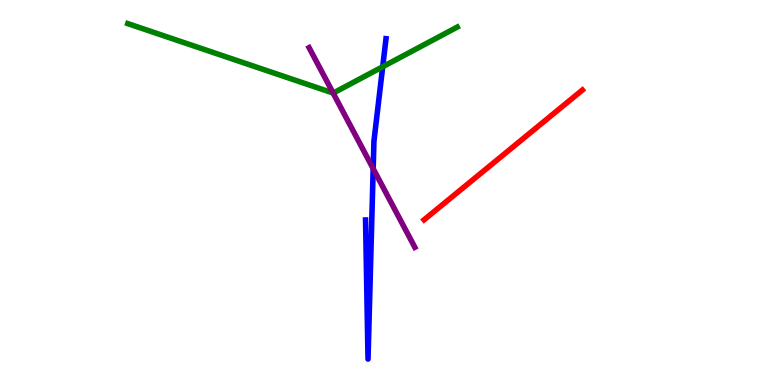[{'lines': ['blue', 'red'], 'intersections': []}, {'lines': ['green', 'red'], 'intersections': []}, {'lines': ['purple', 'red'], 'intersections': []}, {'lines': ['blue', 'green'], 'intersections': [{'x': 4.94, 'y': 8.27}]}, {'lines': ['blue', 'purple'], 'intersections': [{'x': 4.82, 'y': 5.62}]}, {'lines': ['green', 'purple'], 'intersections': [{'x': 4.3, 'y': 7.58}]}]